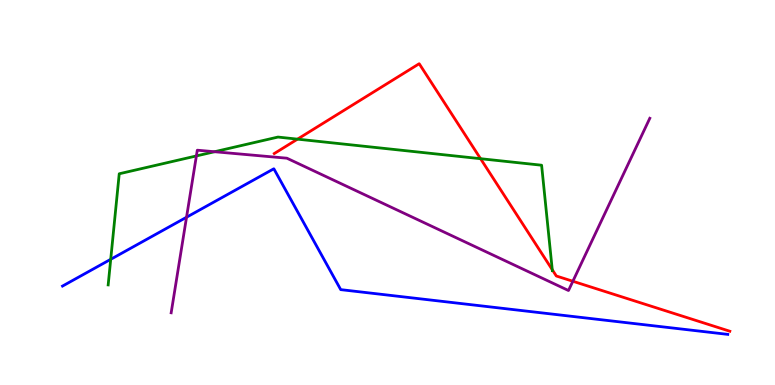[{'lines': ['blue', 'red'], 'intersections': []}, {'lines': ['green', 'red'], 'intersections': [{'x': 3.84, 'y': 6.39}, {'x': 6.2, 'y': 5.88}, {'x': 7.13, 'y': 3.0}]}, {'lines': ['purple', 'red'], 'intersections': [{'x': 7.39, 'y': 2.69}]}, {'lines': ['blue', 'green'], 'intersections': [{'x': 1.43, 'y': 3.26}]}, {'lines': ['blue', 'purple'], 'intersections': [{'x': 2.41, 'y': 4.36}]}, {'lines': ['green', 'purple'], 'intersections': [{'x': 2.53, 'y': 5.95}, {'x': 2.77, 'y': 6.06}]}]